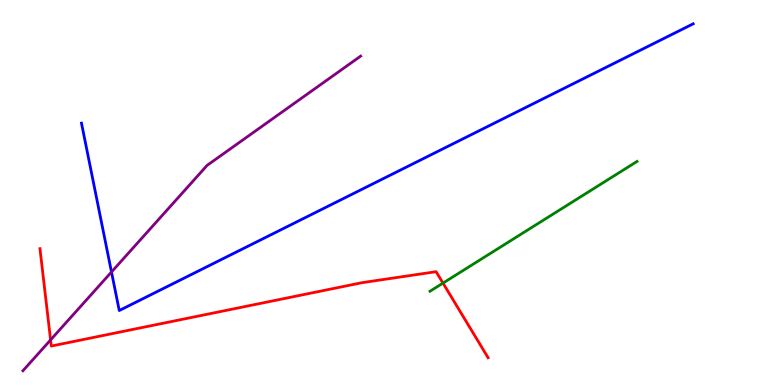[{'lines': ['blue', 'red'], 'intersections': []}, {'lines': ['green', 'red'], 'intersections': [{'x': 5.72, 'y': 2.65}]}, {'lines': ['purple', 'red'], 'intersections': [{'x': 0.653, 'y': 1.17}]}, {'lines': ['blue', 'green'], 'intersections': []}, {'lines': ['blue', 'purple'], 'intersections': [{'x': 1.44, 'y': 2.94}]}, {'lines': ['green', 'purple'], 'intersections': []}]